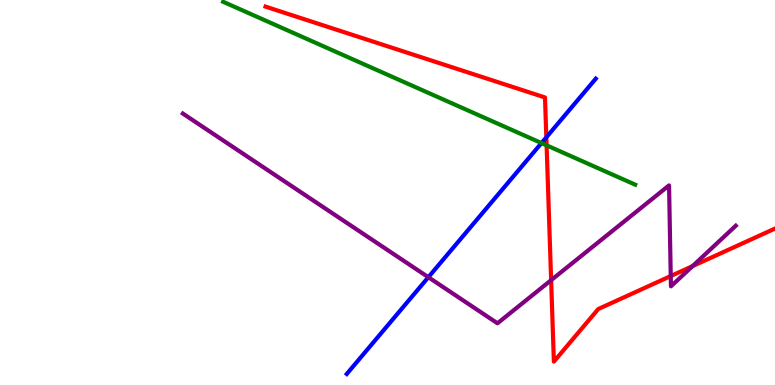[{'lines': ['blue', 'red'], 'intersections': [{'x': 7.05, 'y': 6.43}]}, {'lines': ['green', 'red'], 'intersections': [{'x': 7.05, 'y': 6.22}]}, {'lines': ['purple', 'red'], 'intersections': [{'x': 7.11, 'y': 2.72}, {'x': 8.65, 'y': 2.83}, {'x': 8.94, 'y': 3.09}]}, {'lines': ['blue', 'green'], 'intersections': [{'x': 6.99, 'y': 6.28}]}, {'lines': ['blue', 'purple'], 'intersections': [{'x': 5.53, 'y': 2.8}]}, {'lines': ['green', 'purple'], 'intersections': []}]